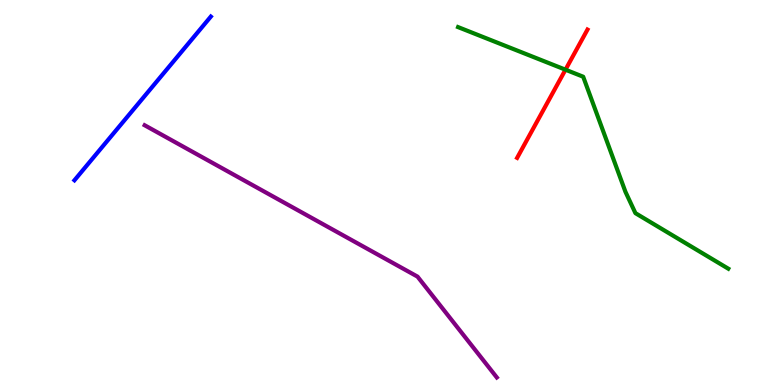[{'lines': ['blue', 'red'], 'intersections': []}, {'lines': ['green', 'red'], 'intersections': [{'x': 7.3, 'y': 8.19}]}, {'lines': ['purple', 'red'], 'intersections': []}, {'lines': ['blue', 'green'], 'intersections': []}, {'lines': ['blue', 'purple'], 'intersections': []}, {'lines': ['green', 'purple'], 'intersections': []}]